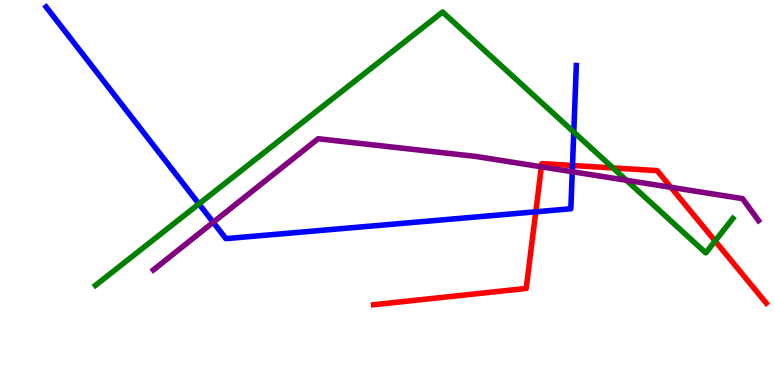[{'lines': ['blue', 'red'], 'intersections': [{'x': 6.91, 'y': 4.5}, {'x': 7.39, 'y': 5.7}]}, {'lines': ['green', 'red'], 'intersections': [{'x': 7.91, 'y': 5.64}, {'x': 9.23, 'y': 3.74}]}, {'lines': ['purple', 'red'], 'intersections': [{'x': 6.99, 'y': 5.67}, {'x': 8.66, 'y': 5.13}]}, {'lines': ['blue', 'green'], 'intersections': [{'x': 2.57, 'y': 4.7}, {'x': 7.4, 'y': 6.57}]}, {'lines': ['blue', 'purple'], 'intersections': [{'x': 2.75, 'y': 4.23}, {'x': 7.38, 'y': 5.54}]}, {'lines': ['green', 'purple'], 'intersections': [{'x': 8.08, 'y': 5.32}]}]